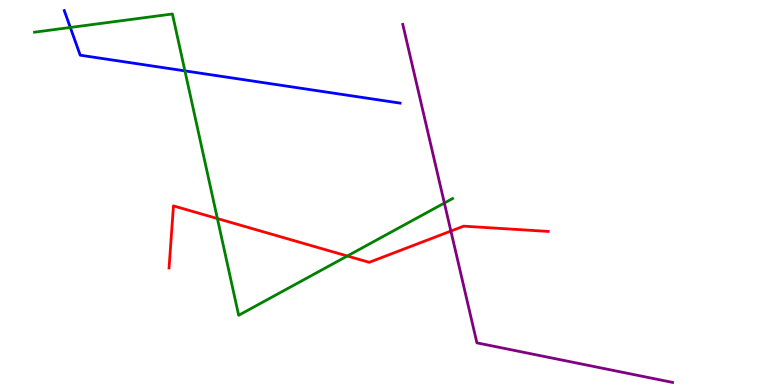[{'lines': ['blue', 'red'], 'intersections': []}, {'lines': ['green', 'red'], 'intersections': [{'x': 2.81, 'y': 4.32}, {'x': 4.48, 'y': 3.35}]}, {'lines': ['purple', 'red'], 'intersections': [{'x': 5.82, 'y': 4.0}]}, {'lines': ['blue', 'green'], 'intersections': [{'x': 0.907, 'y': 9.29}, {'x': 2.39, 'y': 8.16}]}, {'lines': ['blue', 'purple'], 'intersections': []}, {'lines': ['green', 'purple'], 'intersections': [{'x': 5.73, 'y': 4.73}]}]